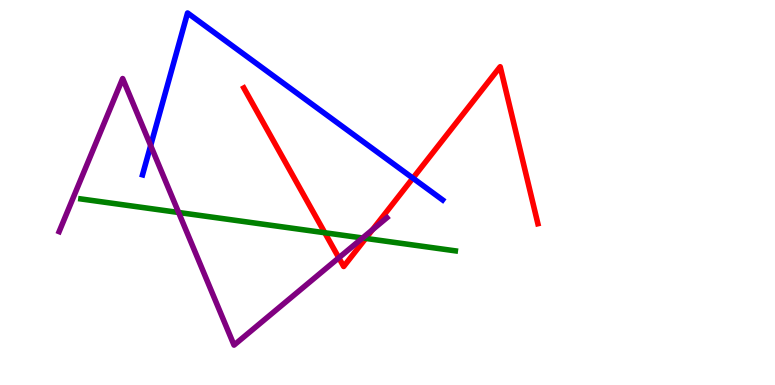[{'lines': ['blue', 'red'], 'intersections': [{'x': 5.33, 'y': 5.37}]}, {'lines': ['green', 'red'], 'intersections': [{'x': 4.19, 'y': 3.95}, {'x': 4.72, 'y': 3.81}]}, {'lines': ['purple', 'red'], 'intersections': [{'x': 4.37, 'y': 3.3}, {'x': 4.81, 'y': 4.03}]}, {'lines': ['blue', 'green'], 'intersections': []}, {'lines': ['blue', 'purple'], 'intersections': [{'x': 1.94, 'y': 6.22}]}, {'lines': ['green', 'purple'], 'intersections': [{'x': 2.3, 'y': 4.48}, {'x': 4.68, 'y': 3.82}]}]